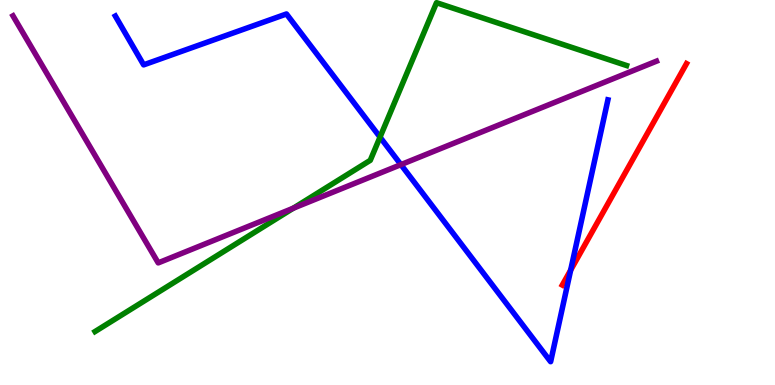[{'lines': ['blue', 'red'], 'intersections': [{'x': 7.36, 'y': 2.98}]}, {'lines': ['green', 'red'], 'intersections': []}, {'lines': ['purple', 'red'], 'intersections': []}, {'lines': ['blue', 'green'], 'intersections': [{'x': 4.9, 'y': 6.44}]}, {'lines': ['blue', 'purple'], 'intersections': [{'x': 5.17, 'y': 5.72}]}, {'lines': ['green', 'purple'], 'intersections': [{'x': 3.78, 'y': 4.59}]}]